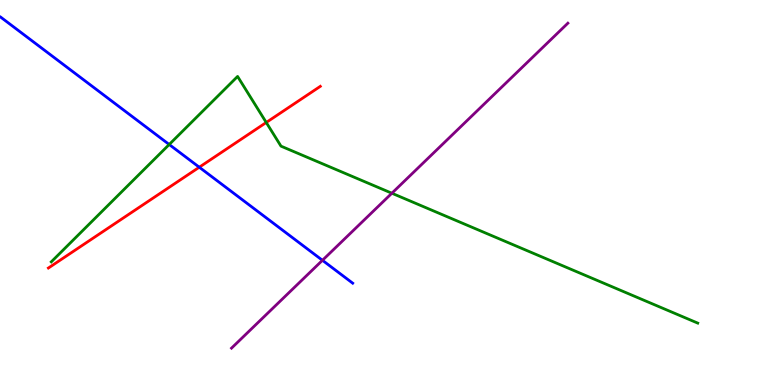[{'lines': ['blue', 'red'], 'intersections': [{'x': 2.57, 'y': 5.66}]}, {'lines': ['green', 'red'], 'intersections': [{'x': 3.44, 'y': 6.82}]}, {'lines': ['purple', 'red'], 'intersections': []}, {'lines': ['blue', 'green'], 'intersections': [{'x': 2.18, 'y': 6.25}]}, {'lines': ['blue', 'purple'], 'intersections': [{'x': 4.16, 'y': 3.24}]}, {'lines': ['green', 'purple'], 'intersections': [{'x': 5.06, 'y': 4.98}]}]